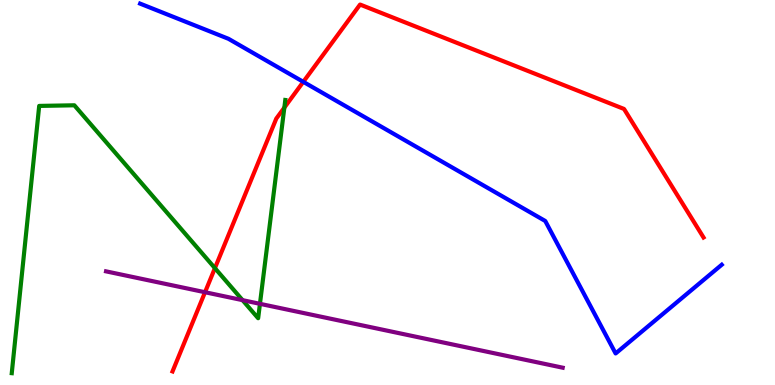[{'lines': ['blue', 'red'], 'intersections': [{'x': 3.91, 'y': 7.87}]}, {'lines': ['green', 'red'], 'intersections': [{'x': 2.77, 'y': 3.04}, {'x': 3.67, 'y': 7.2}]}, {'lines': ['purple', 'red'], 'intersections': [{'x': 2.65, 'y': 2.41}]}, {'lines': ['blue', 'green'], 'intersections': []}, {'lines': ['blue', 'purple'], 'intersections': []}, {'lines': ['green', 'purple'], 'intersections': [{'x': 3.13, 'y': 2.2}, {'x': 3.35, 'y': 2.11}]}]